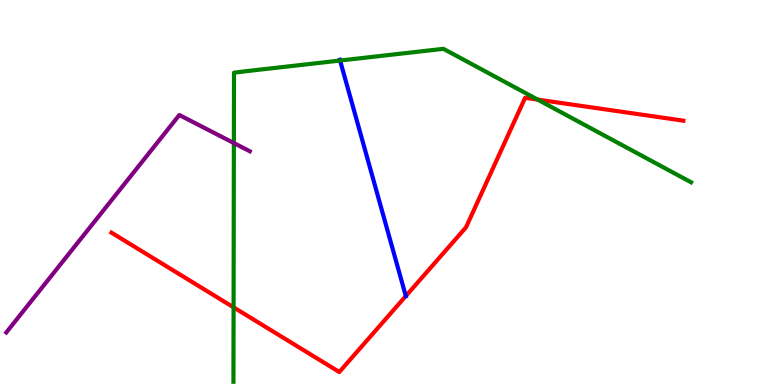[{'lines': ['blue', 'red'], 'intersections': [{'x': 5.24, 'y': 2.31}]}, {'lines': ['green', 'red'], 'intersections': [{'x': 3.01, 'y': 2.02}, {'x': 6.94, 'y': 7.41}]}, {'lines': ['purple', 'red'], 'intersections': []}, {'lines': ['blue', 'green'], 'intersections': [{'x': 4.39, 'y': 8.43}]}, {'lines': ['blue', 'purple'], 'intersections': []}, {'lines': ['green', 'purple'], 'intersections': [{'x': 3.02, 'y': 6.28}]}]